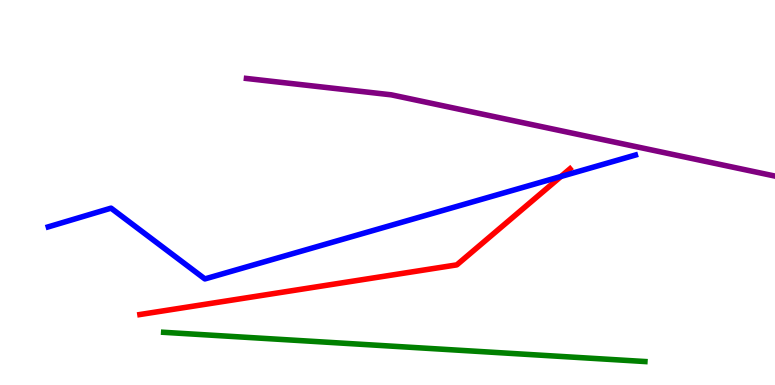[{'lines': ['blue', 'red'], 'intersections': [{'x': 7.24, 'y': 5.42}]}, {'lines': ['green', 'red'], 'intersections': []}, {'lines': ['purple', 'red'], 'intersections': []}, {'lines': ['blue', 'green'], 'intersections': []}, {'lines': ['blue', 'purple'], 'intersections': []}, {'lines': ['green', 'purple'], 'intersections': []}]